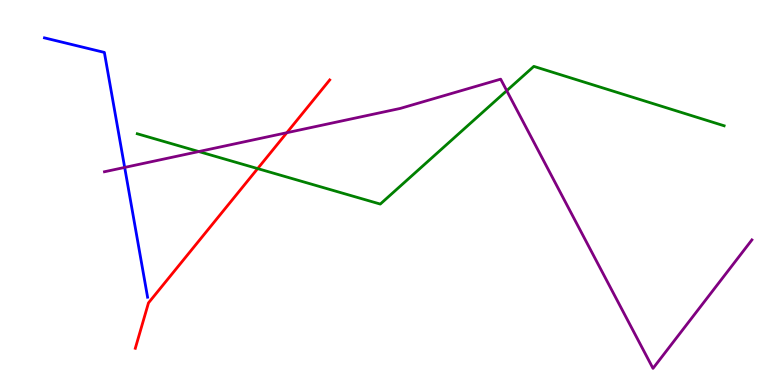[{'lines': ['blue', 'red'], 'intersections': []}, {'lines': ['green', 'red'], 'intersections': [{'x': 3.32, 'y': 5.62}]}, {'lines': ['purple', 'red'], 'intersections': [{'x': 3.7, 'y': 6.55}]}, {'lines': ['blue', 'green'], 'intersections': []}, {'lines': ['blue', 'purple'], 'intersections': [{'x': 1.61, 'y': 5.65}]}, {'lines': ['green', 'purple'], 'intersections': [{'x': 2.56, 'y': 6.06}, {'x': 6.54, 'y': 7.64}]}]